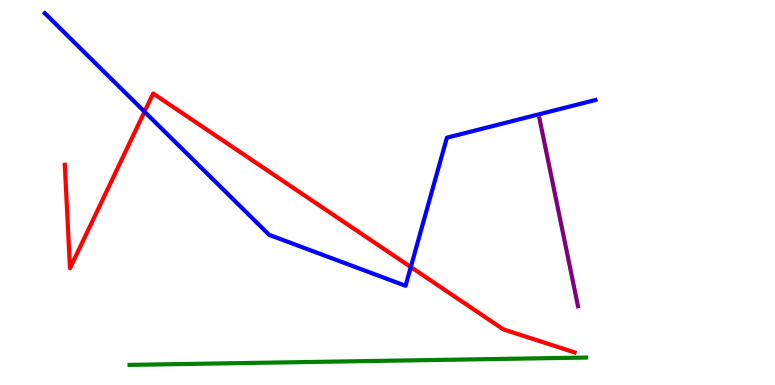[{'lines': ['blue', 'red'], 'intersections': [{'x': 1.86, 'y': 7.1}, {'x': 5.3, 'y': 3.06}]}, {'lines': ['green', 'red'], 'intersections': []}, {'lines': ['purple', 'red'], 'intersections': []}, {'lines': ['blue', 'green'], 'intersections': []}, {'lines': ['blue', 'purple'], 'intersections': []}, {'lines': ['green', 'purple'], 'intersections': []}]